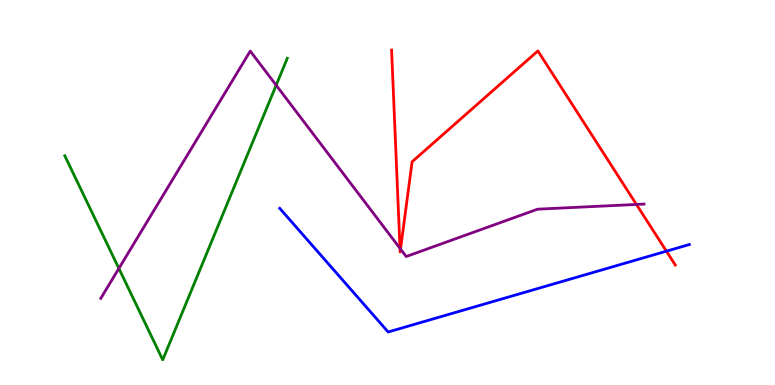[{'lines': ['blue', 'red'], 'intersections': [{'x': 8.6, 'y': 3.48}]}, {'lines': ['green', 'red'], 'intersections': []}, {'lines': ['purple', 'red'], 'intersections': [{'x': 5.16, 'y': 3.55}, {'x': 5.17, 'y': 3.53}, {'x': 8.21, 'y': 4.69}]}, {'lines': ['blue', 'green'], 'intersections': []}, {'lines': ['blue', 'purple'], 'intersections': []}, {'lines': ['green', 'purple'], 'intersections': [{'x': 1.53, 'y': 3.03}, {'x': 3.56, 'y': 7.79}]}]